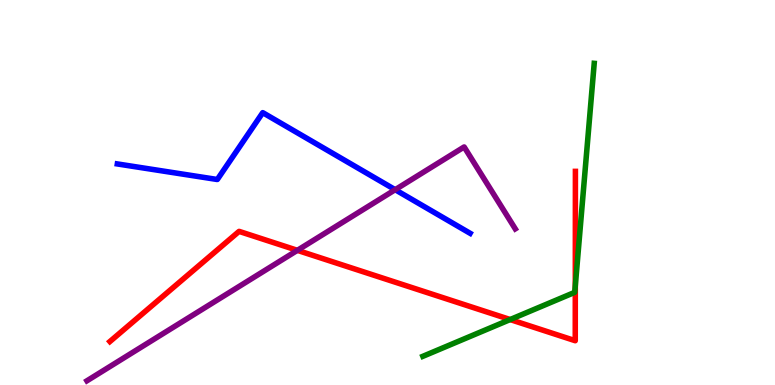[{'lines': ['blue', 'red'], 'intersections': []}, {'lines': ['green', 'red'], 'intersections': [{'x': 6.58, 'y': 1.7}, {'x': 7.42, 'y': 2.58}]}, {'lines': ['purple', 'red'], 'intersections': [{'x': 3.84, 'y': 3.5}]}, {'lines': ['blue', 'green'], 'intersections': []}, {'lines': ['blue', 'purple'], 'intersections': [{'x': 5.1, 'y': 5.07}]}, {'lines': ['green', 'purple'], 'intersections': []}]